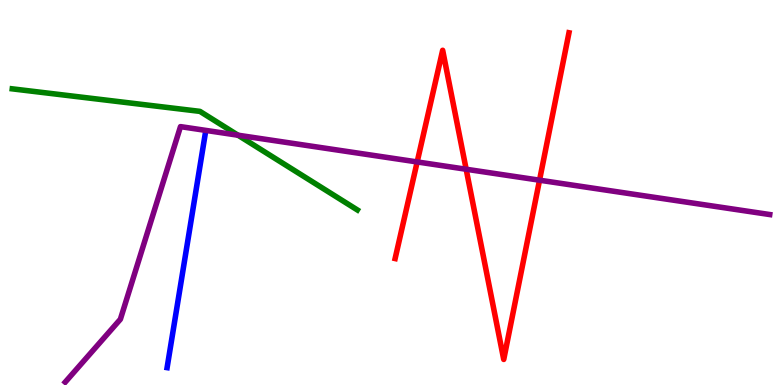[{'lines': ['blue', 'red'], 'intersections': []}, {'lines': ['green', 'red'], 'intersections': []}, {'lines': ['purple', 'red'], 'intersections': [{'x': 5.38, 'y': 5.79}, {'x': 6.02, 'y': 5.6}, {'x': 6.96, 'y': 5.32}]}, {'lines': ['blue', 'green'], 'intersections': []}, {'lines': ['blue', 'purple'], 'intersections': []}, {'lines': ['green', 'purple'], 'intersections': [{'x': 3.07, 'y': 6.49}]}]